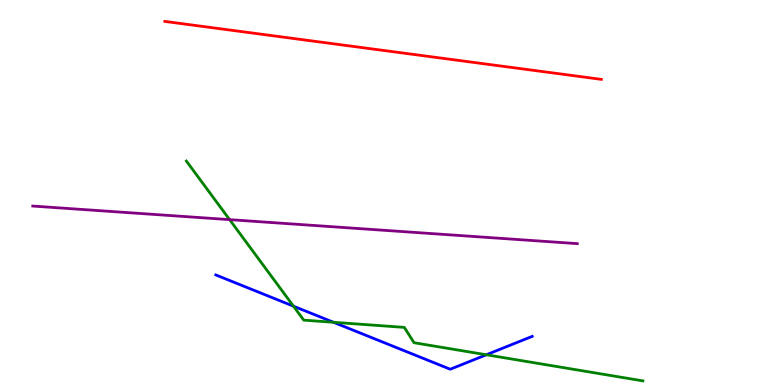[{'lines': ['blue', 'red'], 'intersections': []}, {'lines': ['green', 'red'], 'intersections': []}, {'lines': ['purple', 'red'], 'intersections': []}, {'lines': ['blue', 'green'], 'intersections': [{'x': 3.79, 'y': 2.05}, {'x': 4.3, 'y': 1.63}, {'x': 6.28, 'y': 0.785}]}, {'lines': ['blue', 'purple'], 'intersections': []}, {'lines': ['green', 'purple'], 'intersections': [{'x': 2.96, 'y': 4.3}]}]